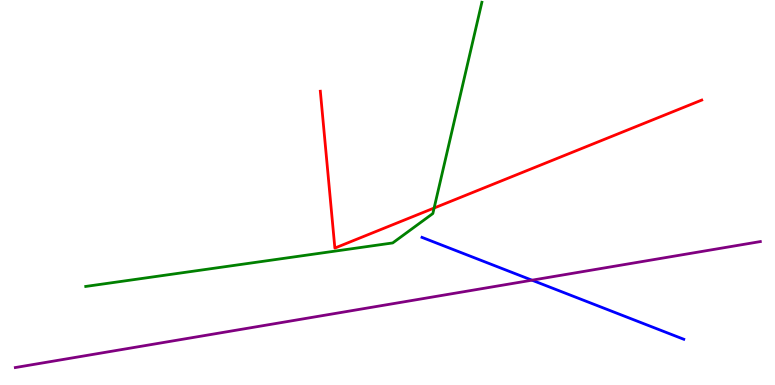[{'lines': ['blue', 'red'], 'intersections': []}, {'lines': ['green', 'red'], 'intersections': [{'x': 5.6, 'y': 4.6}]}, {'lines': ['purple', 'red'], 'intersections': []}, {'lines': ['blue', 'green'], 'intersections': []}, {'lines': ['blue', 'purple'], 'intersections': [{'x': 6.86, 'y': 2.72}]}, {'lines': ['green', 'purple'], 'intersections': []}]